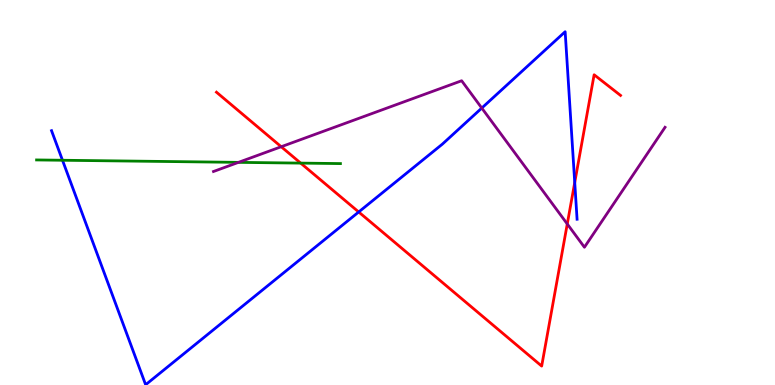[{'lines': ['blue', 'red'], 'intersections': [{'x': 4.63, 'y': 4.49}, {'x': 7.42, 'y': 5.26}]}, {'lines': ['green', 'red'], 'intersections': [{'x': 3.88, 'y': 5.76}]}, {'lines': ['purple', 'red'], 'intersections': [{'x': 3.63, 'y': 6.19}, {'x': 7.32, 'y': 4.18}]}, {'lines': ['blue', 'green'], 'intersections': [{'x': 0.806, 'y': 5.84}]}, {'lines': ['blue', 'purple'], 'intersections': [{'x': 6.22, 'y': 7.19}]}, {'lines': ['green', 'purple'], 'intersections': [{'x': 3.08, 'y': 5.78}]}]